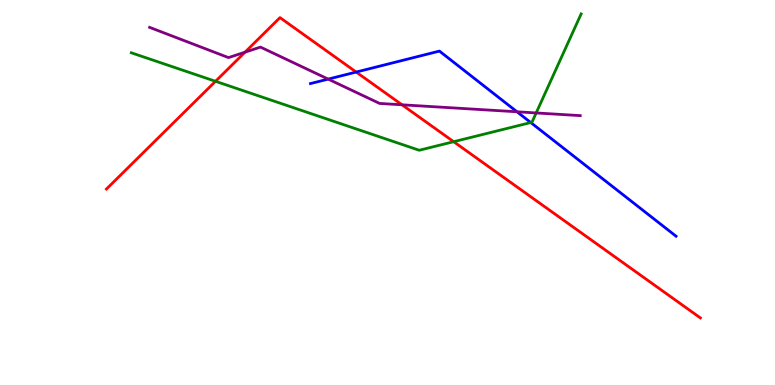[{'lines': ['blue', 'red'], 'intersections': [{'x': 4.6, 'y': 8.13}]}, {'lines': ['green', 'red'], 'intersections': [{'x': 2.78, 'y': 7.89}, {'x': 5.85, 'y': 6.32}]}, {'lines': ['purple', 'red'], 'intersections': [{'x': 3.16, 'y': 8.64}, {'x': 5.19, 'y': 7.28}]}, {'lines': ['blue', 'green'], 'intersections': [{'x': 6.85, 'y': 6.82}]}, {'lines': ['blue', 'purple'], 'intersections': [{'x': 4.23, 'y': 7.95}, {'x': 6.67, 'y': 7.1}]}, {'lines': ['green', 'purple'], 'intersections': [{'x': 6.92, 'y': 7.07}]}]